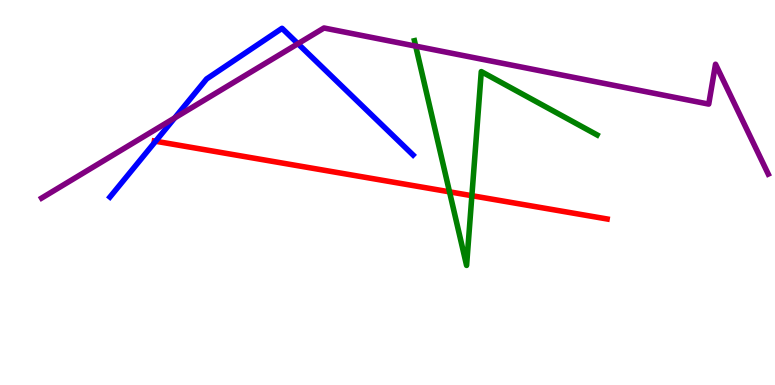[{'lines': ['blue', 'red'], 'intersections': [{'x': 2.01, 'y': 6.33}]}, {'lines': ['green', 'red'], 'intersections': [{'x': 5.8, 'y': 5.02}, {'x': 6.09, 'y': 4.92}]}, {'lines': ['purple', 'red'], 'intersections': []}, {'lines': ['blue', 'green'], 'intersections': []}, {'lines': ['blue', 'purple'], 'intersections': [{'x': 2.25, 'y': 6.94}, {'x': 3.84, 'y': 8.86}]}, {'lines': ['green', 'purple'], 'intersections': [{'x': 5.36, 'y': 8.8}]}]